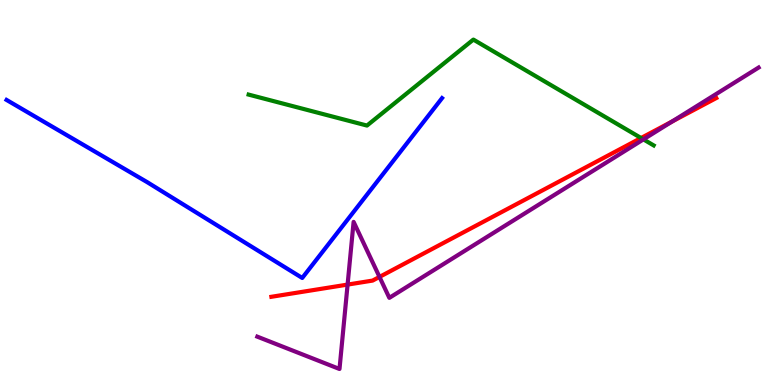[{'lines': ['blue', 'red'], 'intersections': []}, {'lines': ['green', 'red'], 'intersections': [{'x': 8.27, 'y': 6.42}]}, {'lines': ['purple', 'red'], 'intersections': [{'x': 4.49, 'y': 2.61}, {'x': 4.9, 'y': 2.81}, {'x': 8.67, 'y': 6.84}]}, {'lines': ['blue', 'green'], 'intersections': []}, {'lines': ['blue', 'purple'], 'intersections': []}, {'lines': ['green', 'purple'], 'intersections': [{'x': 8.3, 'y': 6.38}]}]